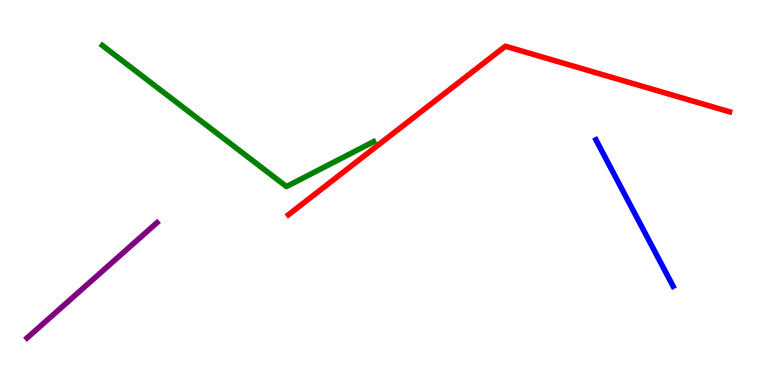[{'lines': ['blue', 'red'], 'intersections': []}, {'lines': ['green', 'red'], 'intersections': []}, {'lines': ['purple', 'red'], 'intersections': []}, {'lines': ['blue', 'green'], 'intersections': []}, {'lines': ['blue', 'purple'], 'intersections': []}, {'lines': ['green', 'purple'], 'intersections': []}]